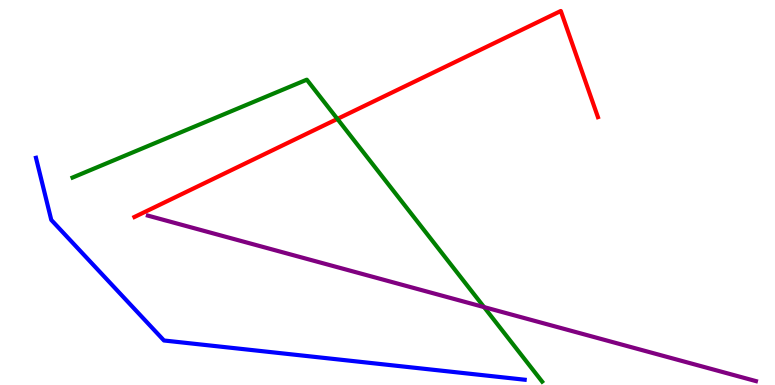[{'lines': ['blue', 'red'], 'intersections': []}, {'lines': ['green', 'red'], 'intersections': [{'x': 4.35, 'y': 6.91}]}, {'lines': ['purple', 'red'], 'intersections': []}, {'lines': ['blue', 'green'], 'intersections': []}, {'lines': ['blue', 'purple'], 'intersections': []}, {'lines': ['green', 'purple'], 'intersections': [{'x': 6.25, 'y': 2.02}]}]